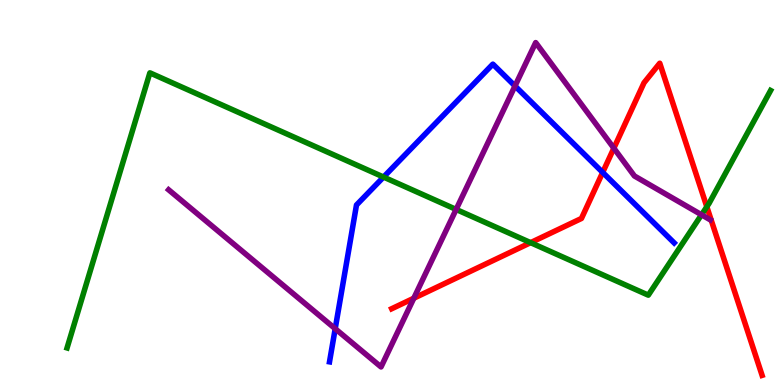[{'lines': ['blue', 'red'], 'intersections': [{'x': 7.78, 'y': 5.52}]}, {'lines': ['green', 'red'], 'intersections': [{'x': 6.85, 'y': 3.7}, {'x': 9.12, 'y': 4.63}]}, {'lines': ['purple', 'red'], 'intersections': [{'x': 5.34, 'y': 2.25}, {'x': 7.92, 'y': 6.15}]}, {'lines': ['blue', 'green'], 'intersections': [{'x': 4.95, 'y': 5.4}]}, {'lines': ['blue', 'purple'], 'intersections': [{'x': 4.33, 'y': 1.46}, {'x': 6.65, 'y': 7.77}]}, {'lines': ['green', 'purple'], 'intersections': [{'x': 5.89, 'y': 4.56}, {'x': 9.05, 'y': 4.42}]}]